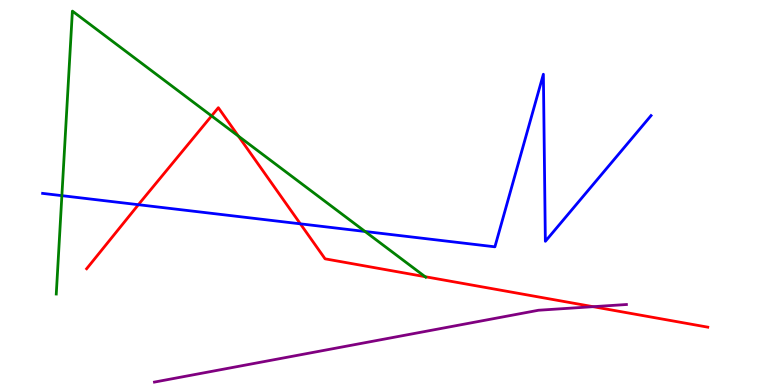[{'lines': ['blue', 'red'], 'intersections': [{'x': 1.79, 'y': 4.68}, {'x': 3.88, 'y': 4.19}]}, {'lines': ['green', 'red'], 'intersections': [{'x': 2.73, 'y': 6.99}, {'x': 3.08, 'y': 6.46}, {'x': 5.49, 'y': 2.81}]}, {'lines': ['purple', 'red'], 'intersections': [{'x': 7.65, 'y': 2.03}]}, {'lines': ['blue', 'green'], 'intersections': [{'x': 0.798, 'y': 4.92}, {'x': 4.71, 'y': 3.99}]}, {'lines': ['blue', 'purple'], 'intersections': []}, {'lines': ['green', 'purple'], 'intersections': []}]